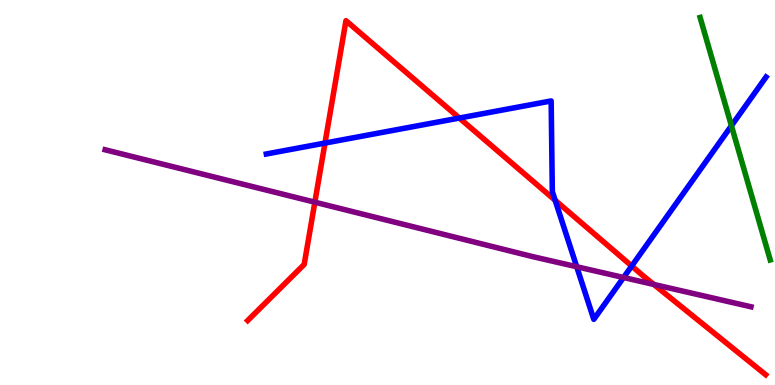[{'lines': ['blue', 'red'], 'intersections': [{'x': 4.19, 'y': 6.28}, {'x': 5.93, 'y': 6.93}, {'x': 7.16, 'y': 4.8}, {'x': 8.15, 'y': 3.09}]}, {'lines': ['green', 'red'], 'intersections': []}, {'lines': ['purple', 'red'], 'intersections': [{'x': 4.06, 'y': 4.75}, {'x': 8.44, 'y': 2.61}]}, {'lines': ['blue', 'green'], 'intersections': [{'x': 9.44, 'y': 6.73}]}, {'lines': ['blue', 'purple'], 'intersections': [{'x': 7.44, 'y': 3.07}, {'x': 8.05, 'y': 2.79}]}, {'lines': ['green', 'purple'], 'intersections': []}]